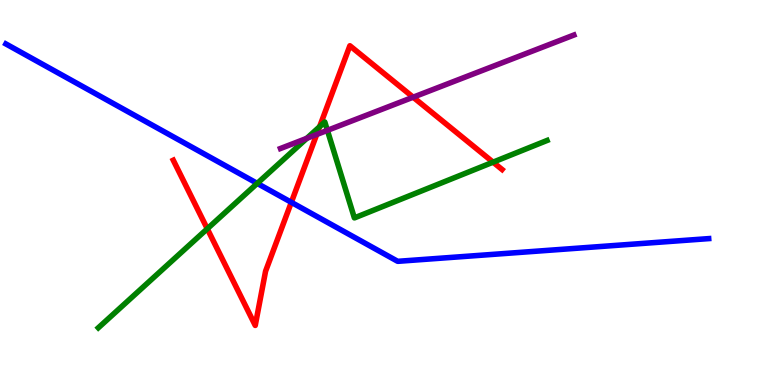[{'lines': ['blue', 'red'], 'intersections': [{'x': 3.76, 'y': 4.75}]}, {'lines': ['green', 'red'], 'intersections': [{'x': 2.67, 'y': 4.06}, {'x': 4.12, 'y': 6.71}, {'x': 6.36, 'y': 5.79}]}, {'lines': ['purple', 'red'], 'intersections': [{'x': 4.09, 'y': 6.51}, {'x': 5.33, 'y': 7.48}]}, {'lines': ['blue', 'green'], 'intersections': [{'x': 3.32, 'y': 5.24}]}, {'lines': ['blue', 'purple'], 'intersections': []}, {'lines': ['green', 'purple'], 'intersections': [{'x': 3.96, 'y': 6.41}, {'x': 4.22, 'y': 6.61}]}]